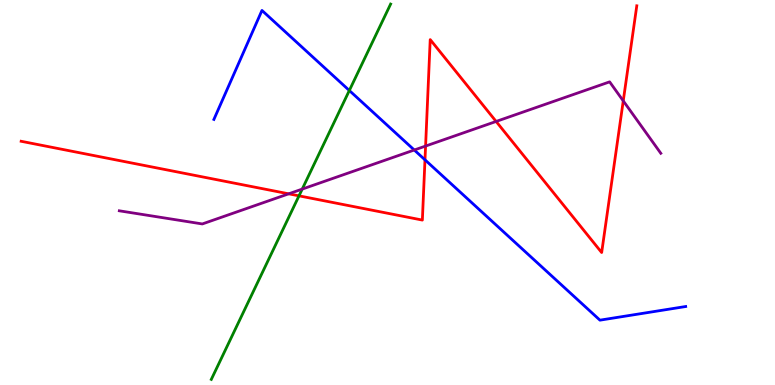[{'lines': ['blue', 'red'], 'intersections': [{'x': 5.48, 'y': 5.85}]}, {'lines': ['green', 'red'], 'intersections': [{'x': 3.86, 'y': 4.91}]}, {'lines': ['purple', 'red'], 'intersections': [{'x': 3.72, 'y': 4.97}, {'x': 5.49, 'y': 6.21}, {'x': 6.4, 'y': 6.85}, {'x': 8.04, 'y': 7.38}]}, {'lines': ['blue', 'green'], 'intersections': [{'x': 4.51, 'y': 7.65}]}, {'lines': ['blue', 'purple'], 'intersections': [{'x': 5.35, 'y': 6.1}]}, {'lines': ['green', 'purple'], 'intersections': [{'x': 3.9, 'y': 5.09}]}]